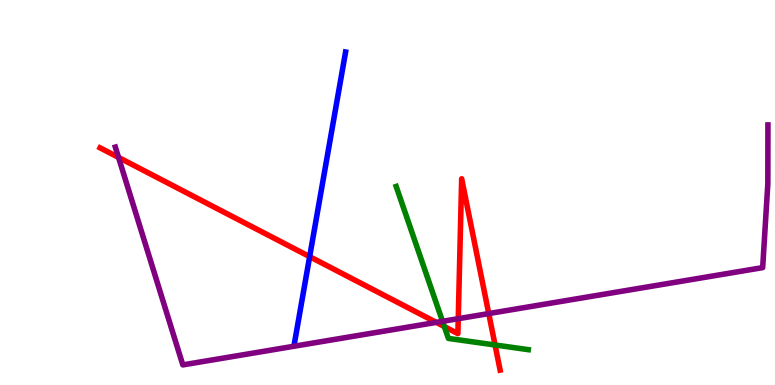[{'lines': ['blue', 'red'], 'intersections': [{'x': 4.0, 'y': 3.33}]}, {'lines': ['green', 'red'], 'intersections': [{'x': 5.73, 'y': 1.52}, {'x': 6.39, 'y': 1.04}]}, {'lines': ['purple', 'red'], 'intersections': [{'x': 1.53, 'y': 5.91}, {'x': 5.63, 'y': 1.63}, {'x': 5.91, 'y': 1.72}, {'x': 6.31, 'y': 1.86}]}, {'lines': ['blue', 'green'], 'intersections': []}, {'lines': ['blue', 'purple'], 'intersections': []}, {'lines': ['green', 'purple'], 'intersections': [{'x': 5.71, 'y': 1.65}]}]